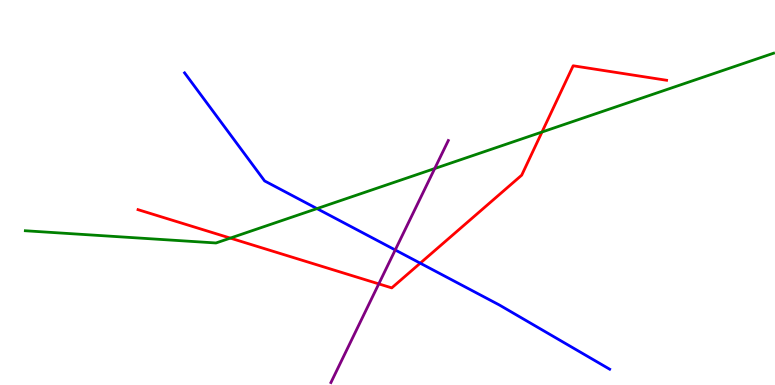[{'lines': ['blue', 'red'], 'intersections': [{'x': 5.42, 'y': 3.16}]}, {'lines': ['green', 'red'], 'intersections': [{'x': 2.97, 'y': 3.82}, {'x': 6.99, 'y': 6.57}]}, {'lines': ['purple', 'red'], 'intersections': [{'x': 4.89, 'y': 2.63}]}, {'lines': ['blue', 'green'], 'intersections': [{'x': 4.09, 'y': 4.58}]}, {'lines': ['blue', 'purple'], 'intersections': [{'x': 5.1, 'y': 3.51}]}, {'lines': ['green', 'purple'], 'intersections': [{'x': 5.61, 'y': 5.62}]}]